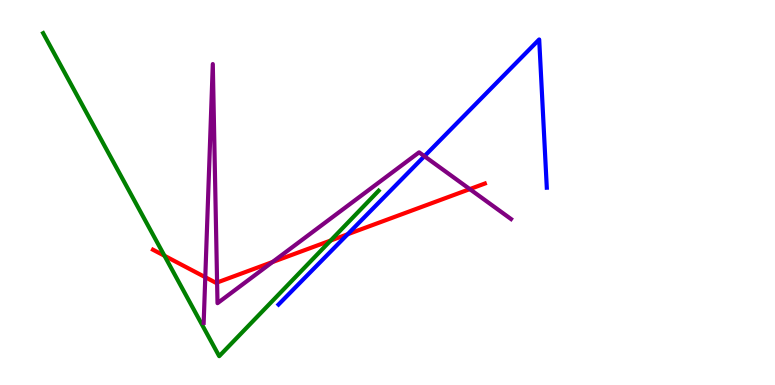[{'lines': ['blue', 'red'], 'intersections': [{'x': 4.49, 'y': 3.92}]}, {'lines': ['green', 'red'], 'intersections': [{'x': 2.12, 'y': 3.36}, {'x': 4.27, 'y': 3.75}]}, {'lines': ['purple', 'red'], 'intersections': [{'x': 2.65, 'y': 2.8}, {'x': 2.8, 'y': 2.66}, {'x': 3.52, 'y': 3.19}, {'x': 6.06, 'y': 5.09}]}, {'lines': ['blue', 'green'], 'intersections': []}, {'lines': ['blue', 'purple'], 'intersections': [{'x': 5.48, 'y': 5.94}]}, {'lines': ['green', 'purple'], 'intersections': []}]